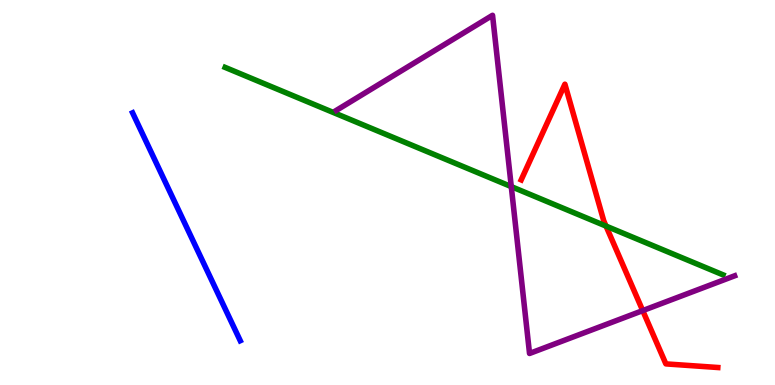[{'lines': ['blue', 'red'], 'intersections': []}, {'lines': ['green', 'red'], 'intersections': [{'x': 7.82, 'y': 4.13}]}, {'lines': ['purple', 'red'], 'intersections': [{'x': 8.29, 'y': 1.93}]}, {'lines': ['blue', 'green'], 'intersections': []}, {'lines': ['blue', 'purple'], 'intersections': []}, {'lines': ['green', 'purple'], 'intersections': [{'x': 6.6, 'y': 5.15}]}]